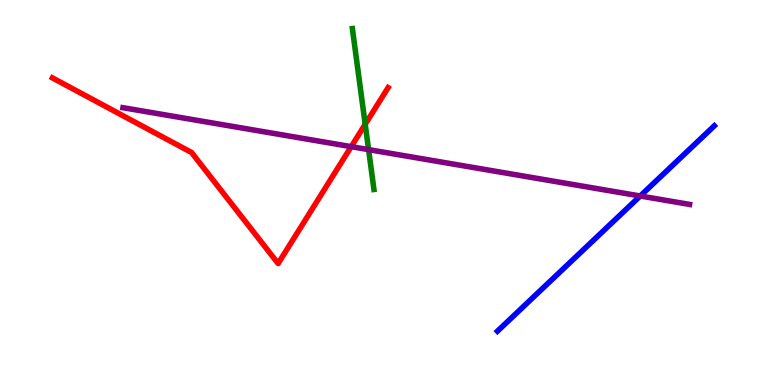[{'lines': ['blue', 'red'], 'intersections': []}, {'lines': ['green', 'red'], 'intersections': [{'x': 4.71, 'y': 6.77}]}, {'lines': ['purple', 'red'], 'intersections': [{'x': 4.53, 'y': 6.19}]}, {'lines': ['blue', 'green'], 'intersections': []}, {'lines': ['blue', 'purple'], 'intersections': [{'x': 8.26, 'y': 4.91}]}, {'lines': ['green', 'purple'], 'intersections': [{'x': 4.76, 'y': 6.11}]}]